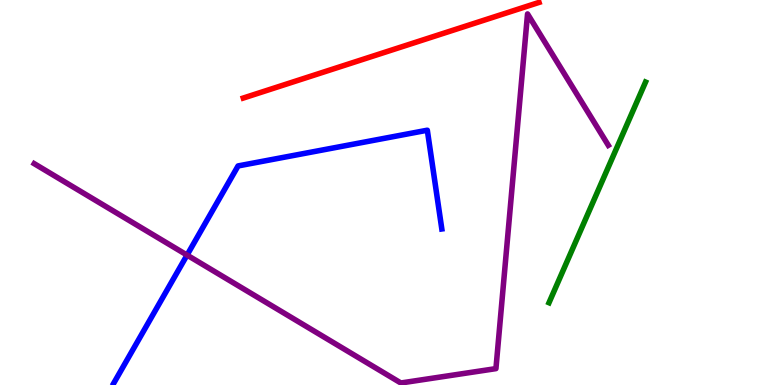[{'lines': ['blue', 'red'], 'intersections': []}, {'lines': ['green', 'red'], 'intersections': []}, {'lines': ['purple', 'red'], 'intersections': []}, {'lines': ['blue', 'green'], 'intersections': []}, {'lines': ['blue', 'purple'], 'intersections': [{'x': 2.41, 'y': 3.37}]}, {'lines': ['green', 'purple'], 'intersections': []}]